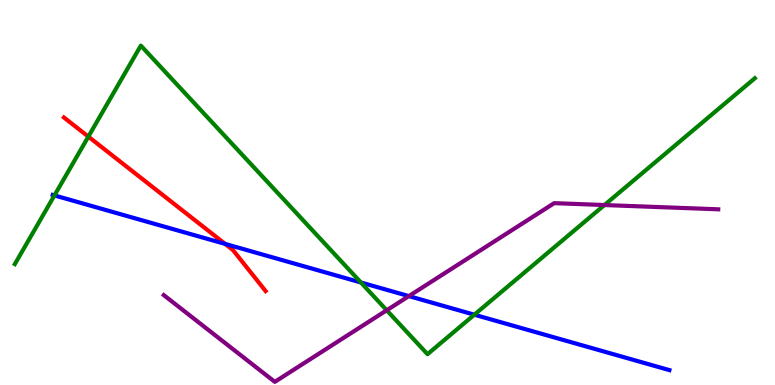[{'lines': ['blue', 'red'], 'intersections': [{'x': 2.9, 'y': 3.66}]}, {'lines': ['green', 'red'], 'intersections': [{'x': 1.14, 'y': 6.45}]}, {'lines': ['purple', 'red'], 'intersections': []}, {'lines': ['blue', 'green'], 'intersections': [{'x': 0.703, 'y': 4.92}, {'x': 4.66, 'y': 2.66}, {'x': 6.12, 'y': 1.83}]}, {'lines': ['blue', 'purple'], 'intersections': [{'x': 5.28, 'y': 2.31}]}, {'lines': ['green', 'purple'], 'intersections': [{'x': 4.99, 'y': 1.94}, {'x': 7.8, 'y': 4.67}]}]